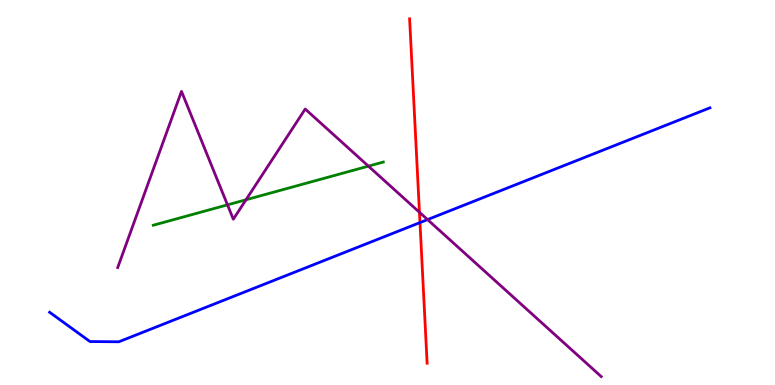[{'lines': ['blue', 'red'], 'intersections': [{'x': 5.42, 'y': 4.22}]}, {'lines': ['green', 'red'], 'intersections': []}, {'lines': ['purple', 'red'], 'intersections': [{'x': 5.41, 'y': 4.49}]}, {'lines': ['blue', 'green'], 'intersections': []}, {'lines': ['blue', 'purple'], 'intersections': [{'x': 5.52, 'y': 4.3}]}, {'lines': ['green', 'purple'], 'intersections': [{'x': 2.94, 'y': 4.68}, {'x': 3.17, 'y': 4.81}, {'x': 4.75, 'y': 5.68}]}]